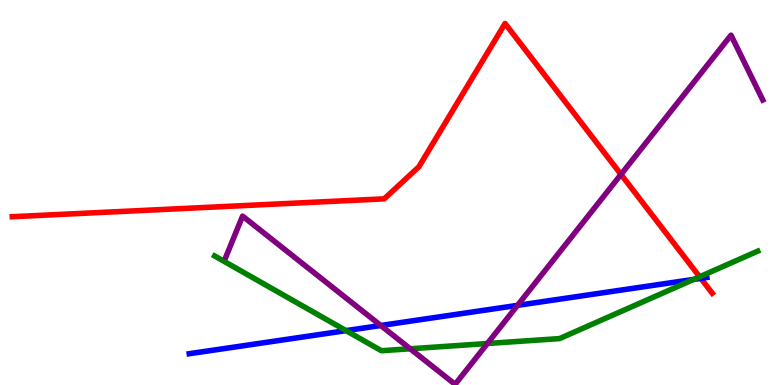[{'lines': ['blue', 'red'], 'intersections': [{'x': 9.04, 'y': 2.77}]}, {'lines': ['green', 'red'], 'intersections': [{'x': 9.03, 'y': 2.81}]}, {'lines': ['purple', 'red'], 'intersections': [{'x': 8.01, 'y': 5.47}]}, {'lines': ['blue', 'green'], 'intersections': [{'x': 4.46, 'y': 1.41}, {'x': 8.95, 'y': 2.74}]}, {'lines': ['blue', 'purple'], 'intersections': [{'x': 4.91, 'y': 1.55}, {'x': 6.68, 'y': 2.07}]}, {'lines': ['green', 'purple'], 'intersections': [{'x': 5.29, 'y': 0.941}, {'x': 6.29, 'y': 1.08}]}]